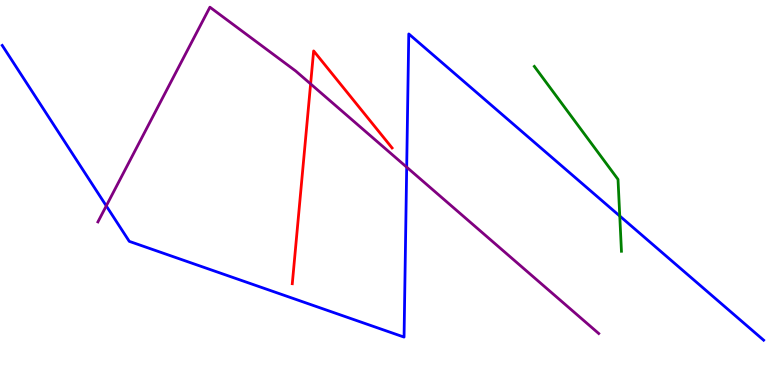[{'lines': ['blue', 'red'], 'intersections': []}, {'lines': ['green', 'red'], 'intersections': []}, {'lines': ['purple', 'red'], 'intersections': [{'x': 4.01, 'y': 7.82}]}, {'lines': ['blue', 'green'], 'intersections': [{'x': 8.0, 'y': 4.39}]}, {'lines': ['blue', 'purple'], 'intersections': [{'x': 1.37, 'y': 4.65}, {'x': 5.25, 'y': 5.66}]}, {'lines': ['green', 'purple'], 'intersections': []}]